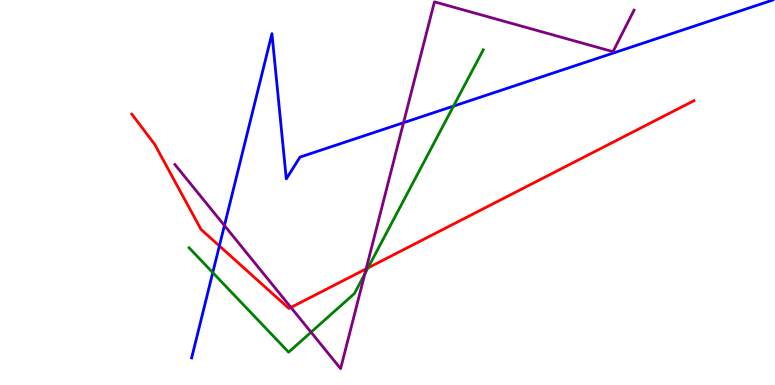[{'lines': ['blue', 'red'], 'intersections': [{'x': 2.83, 'y': 3.61}]}, {'lines': ['green', 'red'], 'intersections': [{'x': 4.75, 'y': 3.04}]}, {'lines': ['purple', 'red'], 'intersections': [{'x': 3.75, 'y': 2.01}, {'x': 4.72, 'y': 3.02}]}, {'lines': ['blue', 'green'], 'intersections': [{'x': 2.75, 'y': 2.92}, {'x': 5.85, 'y': 7.24}]}, {'lines': ['blue', 'purple'], 'intersections': [{'x': 2.9, 'y': 4.14}, {'x': 5.21, 'y': 6.81}]}, {'lines': ['green', 'purple'], 'intersections': [{'x': 4.01, 'y': 1.37}, {'x': 4.71, 'y': 2.89}]}]